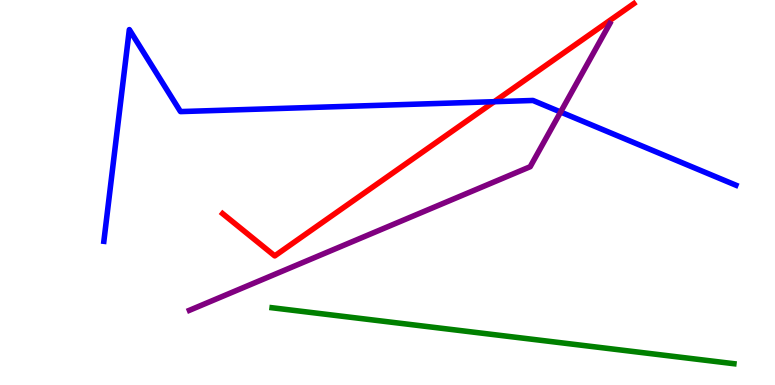[{'lines': ['blue', 'red'], 'intersections': [{'x': 6.38, 'y': 7.36}]}, {'lines': ['green', 'red'], 'intersections': []}, {'lines': ['purple', 'red'], 'intersections': []}, {'lines': ['blue', 'green'], 'intersections': []}, {'lines': ['blue', 'purple'], 'intersections': [{'x': 7.23, 'y': 7.09}]}, {'lines': ['green', 'purple'], 'intersections': []}]